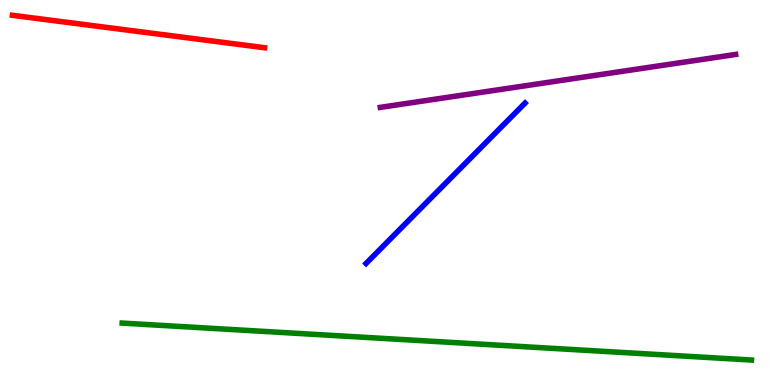[{'lines': ['blue', 'red'], 'intersections': []}, {'lines': ['green', 'red'], 'intersections': []}, {'lines': ['purple', 'red'], 'intersections': []}, {'lines': ['blue', 'green'], 'intersections': []}, {'lines': ['blue', 'purple'], 'intersections': []}, {'lines': ['green', 'purple'], 'intersections': []}]